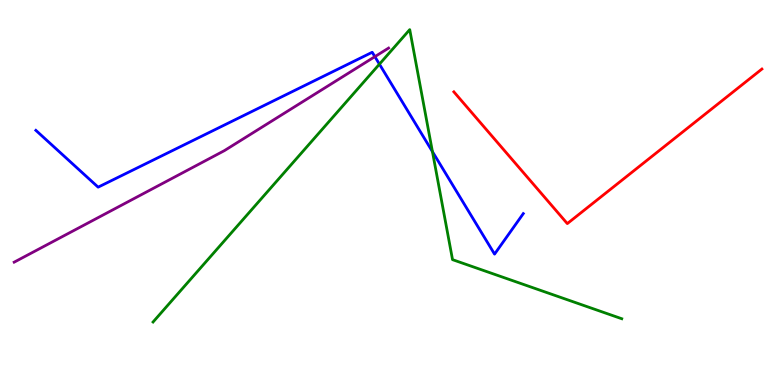[{'lines': ['blue', 'red'], 'intersections': []}, {'lines': ['green', 'red'], 'intersections': []}, {'lines': ['purple', 'red'], 'intersections': []}, {'lines': ['blue', 'green'], 'intersections': [{'x': 4.9, 'y': 8.33}, {'x': 5.58, 'y': 6.06}]}, {'lines': ['blue', 'purple'], 'intersections': [{'x': 4.84, 'y': 8.53}]}, {'lines': ['green', 'purple'], 'intersections': []}]